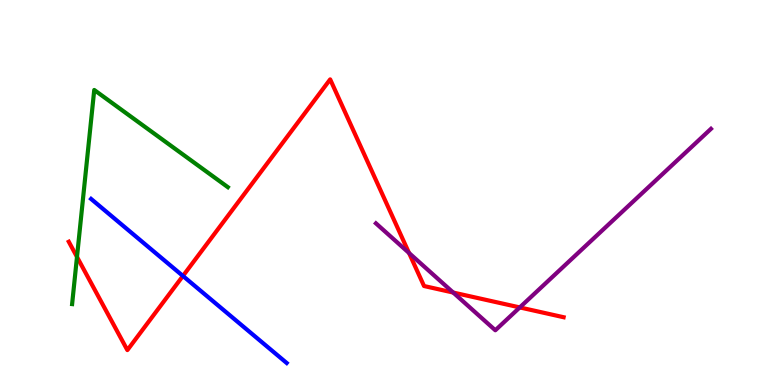[{'lines': ['blue', 'red'], 'intersections': [{'x': 2.36, 'y': 2.83}]}, {'lines': ['green', 'red'], 'intersections': [{'x': 0.993, 'y': 3.33}]}, {'lines': ['purple', 'red'], 'intersections': [{'x': 5.28, 'y': 3.43}, {'x': 5.85, 'y': 2.4}, {'x': 6.71, 'y': 2.01}]}, {'lines': ['blue', 'green'], 'intersections': []}, {'lines': ['blue', 'purple'], 'intersections': []}, {'lines': ['green', 'purple'], 'intersections': []}]